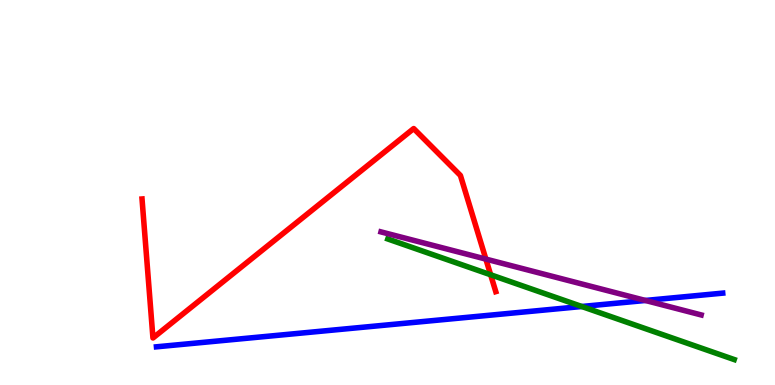[{'lines': ['blue', 'red'], 'intersections': []}, {'lines': ['green', 'red'], 'intersections': [{'x': 6.33, 'y': 2.86}]}, {'lines': ['purple', 'red'], 'intersections': [{'x': 6.27, 'y': 3.27}]}, {'lines': ['blue', 'green'], 'intersections': [{'x': 7.51, 'y': 2.04}]}, {'lines': ['blue', 'purple'], 'intersections': [{'x': 8.33, 'y': 2.2}]}, {'lines': ['green', 'purple'], 'intersections': []}]